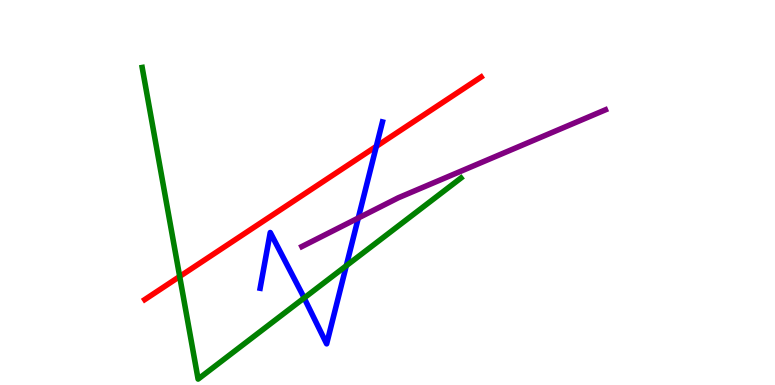[{'lines': ['blue', 'red'], 'intersections': [{'x': 4.86, 'y': 6.2}]}, {'lines': ['green', 'red'], 'intersections': [{'x': 2.32, 'y': 2.82}]}, {'lines': ['purple', 'red'], 'intersections': []}, {'lines': ['blue', 'green'], 'intersections': [{'x': 3.92, 'y': 2.26}, {'x': 4.47, 'y': 3.1}]}, {'lines': ['blue', 'purple'], 'intersections': [{'x': 4.62, 'y': 4.34}]}, {'lines': ['green', 'purple'], 'intersections': []}]